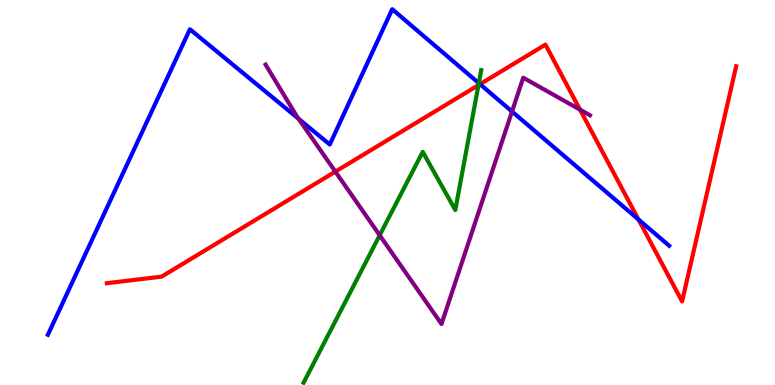[{'lines': ['blue', 'red'], 'intersections': [{'x': 6.19, 'y': 7.81}, {'x': 8.24, 'y': 4.3}]}, {'lines': ['green', 'red'], 'intersections': [{'x': 6.17, 'y': 7.79}]}, {'lines': ['purple', 'red'], 'intersections': [{'x': 4.33, 'y': 5.54}, {'x': 7.48, 'y': 7.15}]}, {'lines': ['blue', 'green'], 'intersections': [{'x': 6.18, 'y': 7.84}]}, {'lines': ['blue', 'purple'], 'intersections': [{'x': 3.85, 'y': 6.91}, {'x': 6.61, 'y': 7.1}]}, {'lines': ['green', 'purple'], 'intersections': [{'x': 4.9, 'y': 3.89}]}]